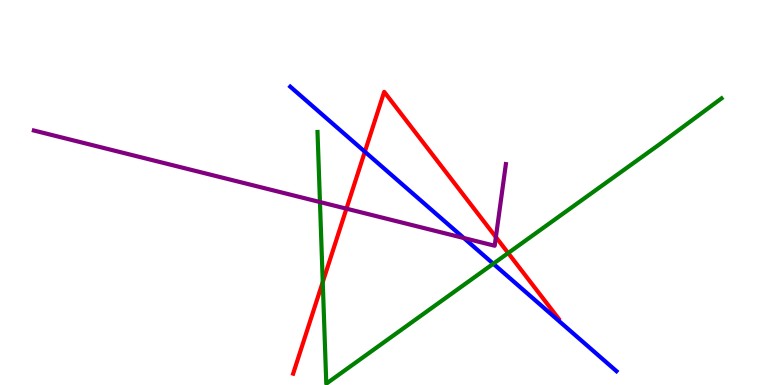[{'lines': ['blue', 'red'], 'intersections': [{'x': 4.71, 'y': 6.06}]}, {'lines': ['green', 'red'], 'intersections': [{'x': 4.16, 'y': 2.67}, {'x': 6.56, 'y': 3.43}]}, {'lines': ['purple', 'red'], 'intersections': [{'x': 4.47, 'y': 4.58}, {'x': 6.4, 'y': 3.84}]}, {'lines': ['blue', 'green'], 'intersections': [{'x': 6.37, 'y': 3.15}]}, {'lines': ['blue', 'purple'], 'intersections': [{'x': 5.98, 'y': 3.82}]}, {'lines': ['green', 'purple'], 'intersections': [{'x': 4.13, 'y': 4.75}]}]